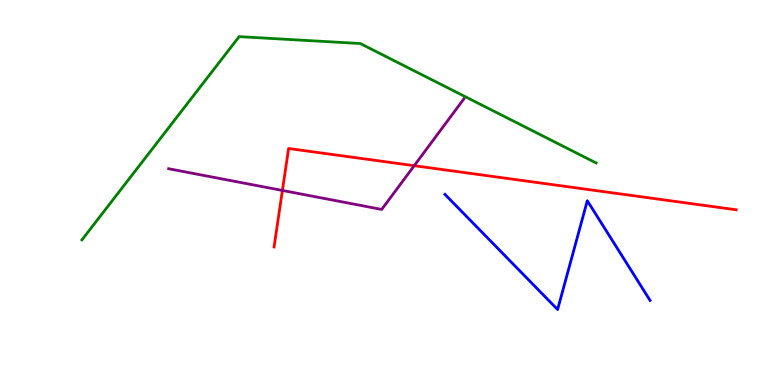[{'lines': ['blue', 'red'], 'intersections': []}, {'lines': ['green', 'red'], 'intersections': []}, {'lines': ['purple', 'red'], 'intersections': [{'x': 3.64, 'y': 5.05}, {'x': 5.34, 'y': 5.7}]}, {'lines': ['blue', 'green'], 'intersections': []}, {'lines': ['blue', 'purple'], 'intersections': []}, {'lines': ['green', 'purple'], 'intersections': []}]